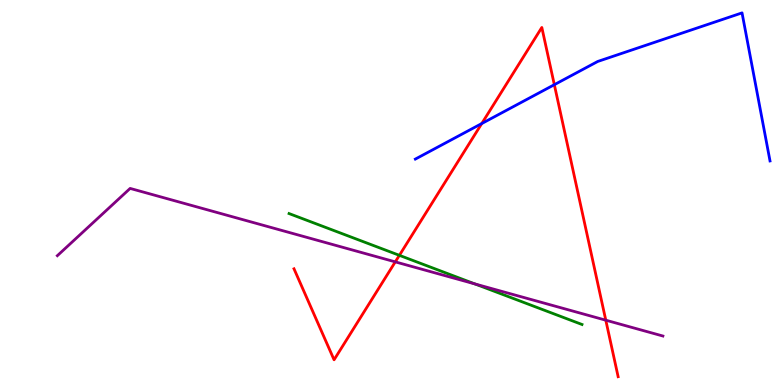[{'lines': ['blue', 'red'], 'intersections': [{'x': 6.22, 'y': 6.79}, {'x': 7.15, 'y': 7.8}]}, {'lines': ['green', 'red'], 'intersections': [{'x': 5.15, 'y': 3.37}]}, {'lines': ['purple', 'red'], 'intersections': [{'x': 5.1, 'y': 3.2}, {'x': 7.82, 'y': 1.68}]}, {'lines': ['blue', 'green'], 'intersections': []}, {'lines': ['blue', 'purple'], 'intersections': []}, {'lines': ['green', 'purple'], 'intersections': [{'x': 6.13, 'y': 2.63}]}]